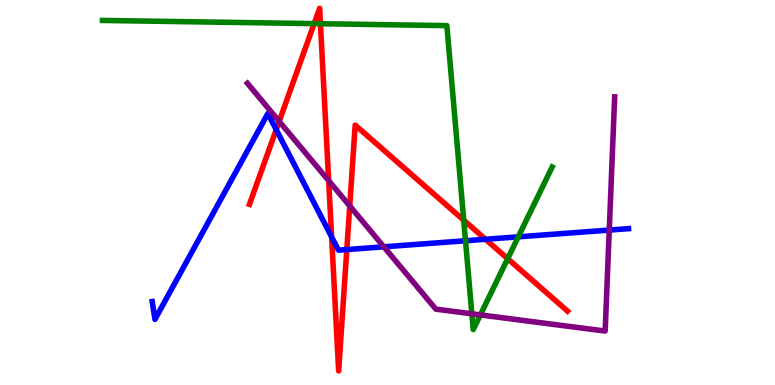[{'lines': ['blue', 'red'], 'intersections': [{'x': 3.56, 'y': 6.63}, {'x': 4.28, 'y': 3.85}, {'x': 4.47, 'y': 3.52}, {'x': 6.26, 'y': 3.79}]}, {'lines': ['green', 'red'], 'intersections': [{'x': 4.05, 'y': 9.39}, {'x': 4.13, 'y': 9.38}, {'x': 5.98, 'y': 4.28}, {'x': 6.55, 'y': 3.28}]}, {'lines': ['purple', 'red'], 'intersections': [{'x': 3.6, 'y': 6.85}, {'x': 4.24, 'y': 5.31}, {'x': 4.51, 'y': 4.65}]}, {'lines': ['blue', 'green'], 'intersections': [{'x': 6.01, 'y': 3.75}, {'x': 6.69, 'y': 3.85}]}, {'lines': ['blue', 'purple'], 'intersections': [{'x': 4.95, 'y': 3.59}, {'x': 7.86, 'y': 4.02}]}, {'lines': ['green', 'purple'], 'intersections': [{'x': 6.09, 'y': 1.85}, {'x': 6.2, 'y': 1.82}]}]